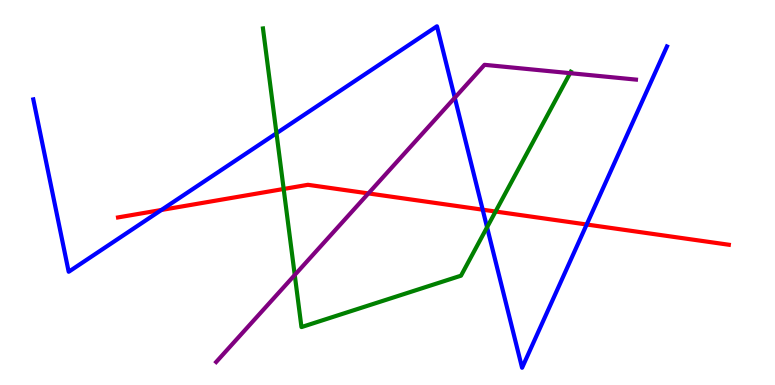[{'lines': ['blue', 'red'], 'intersections': [{'x': 2.08, 'y': 4.55}, {'x': 6.23, 'y': 4.55}, {'x': 7.57, 'y': 4.17}]}, {'lines': ['green', 'red'], 'intersections': [{'x': 3.66, 'y': 5.09}, {'x': 6.39, 'y': 4.51}]}, {'lines': ['purple', 'red'], 'intersections': [{'x': 4.75, 'y': 4.98}]}, {'lines': ['blue', 'green'], 'intersections': [{'x': 3.57, 'y': 6.54}, {'x': 6.28, 'y': 4.1}]}, {'lines': ['blue', 'purple'], 'intersections': [{'x': 5.87, 'y': 7.46}]}, {'lines': ['green', 'purple'], 'intersections': [{'x': 3.8, 'y': 2.86}, {'x': 7.36, 'y': 8.1}]}]